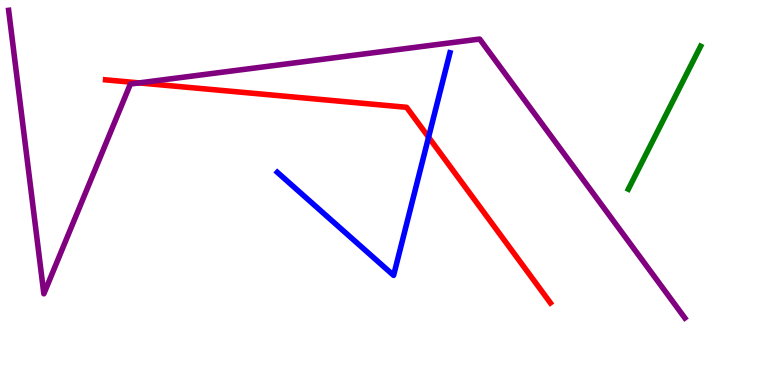[{'lines': ['blue', 'red'], 'intersections': [{'x': 5.53, 'y': 6.44}]}, {'lines': ['green', 'red'], 'intersections': []}, {'lines': ['purple', 'red'], 'intersections': [{'x': 1.8, 'y': 7.85}]}, {'lines': ['blue', 'green'], 'intersections': []}, {'lines': ['blue', 'purple'], 'intersections': []}, {'lines': ['green', 'purple'], 'intersections': []}]